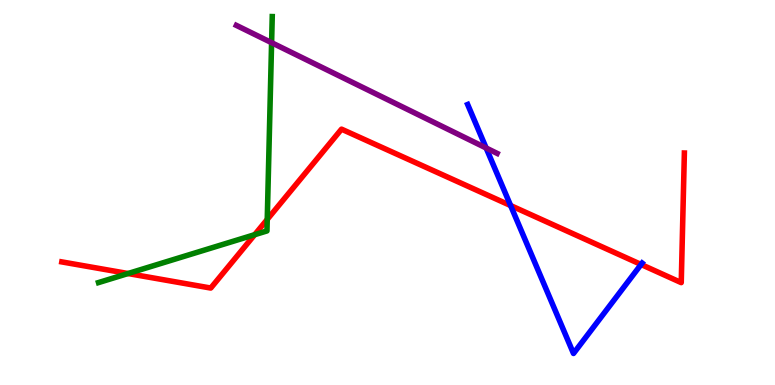[{'lines': ['blue', 'red'], 'intersections': [{'x': 6.59, 'y': 4.66}, {'x': 8.27, 'y': 3.13}]}, {'lines': ['green', 'red'], 'intersections': [{'x': 1.65, 'y': 2.9}, {'x': 3.29, 'y': 3.9}, {'x': 3.45, 'y': 4.3}]}, {'lines': ['purple', 'red'], 'intersections': []}, {'lines': ['blue', 'green'], 'intersections': []}, {'lines': ['blue', 'purple'], 'intersections': [{'x': 6.27, 'y': 6.16}]}, {'lines': ['green', 'purple'], 'intersections': [{'x': 3.5, 'y': 8.89}]}]